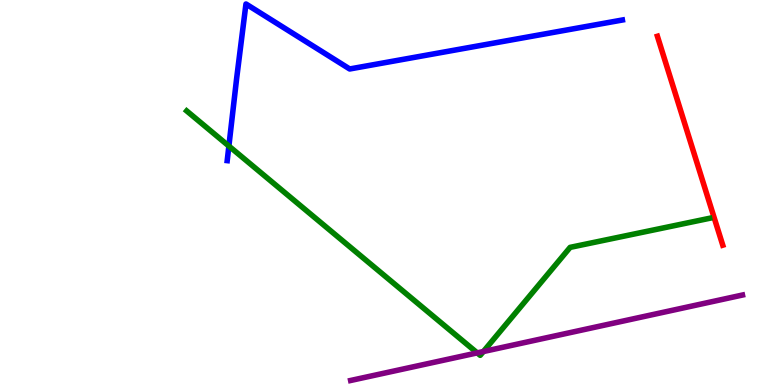[{'lines': ['blue', 'red'], 'intersections': []}, {'lines': ['green', 'red'], 'intersections': []}, {'lines': ['purple', 'red'], 'intersections': []}, {'lines': ['blue', 'green'], 'intersections': [{'x': 2.95, 'y': 6.21}]}, {'lines': ['blue', 'purple'], 'intersections': []}, {'lines': ['green', 'purple'], 'intersections': [{'x': 6.16, 'y': 0.834}, {'x': 6.24, 'y': 0.869}]}]